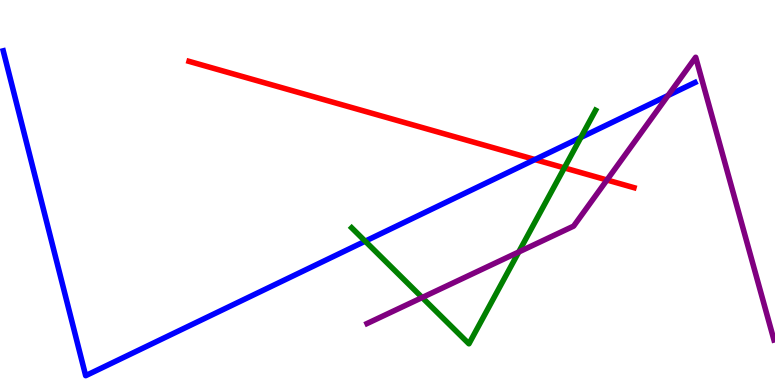[{'lines': ['blue', 'red'], 'intersections': [{'x': 6.9, 'y': 5.86}]}, {'lines': ['green', 'red'], 'intersections': [{'x': 7.28, 'y': 5.64}]}, {'lines': ['purple', 'red'], 'intersections': [{'x': 7.83, 'y': 5.32}]}, {'lines': ['blue', 'green'], 'intersections': [{'x': 4.71, 'y': 3.74}, {'x': 7.49, 'y': 6.43}]}, {'lines': ['blue', 'purple'], 'intersections': [{'x': 8.62, 'y': 7.52}]}, {'lines': ['green', 'purple'], 'intersections': [{'x': 5.45, 'y': 2.27}, {'x': 6.69, 'y': 3.45}]}]